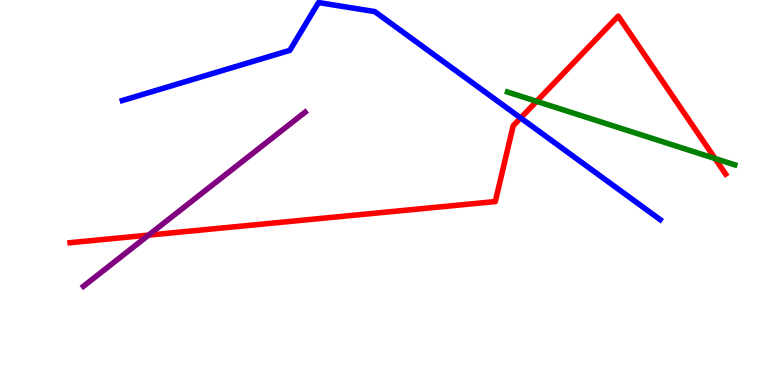[{'lines': ['blue', 'red'], 'intersections': [{'x': 6.72, 'y': 6.94}]}, {'lines': ['green', 'red'], 'intersections': [{'x': 6.92, 'y': 7.37}, {'x': 9.23, 'y': 5.88}]}, {'lines': ['purple', 'red'], 'intersections': [{'x': 1.92, 'y': 3.89}]}, {'lines': ['blue', 'green'], 'intersections': []}, {'lines': ['blue', 'purple'], 'intersections': []}, {'lines': ['green', 'purple'], 'intersections': []}]